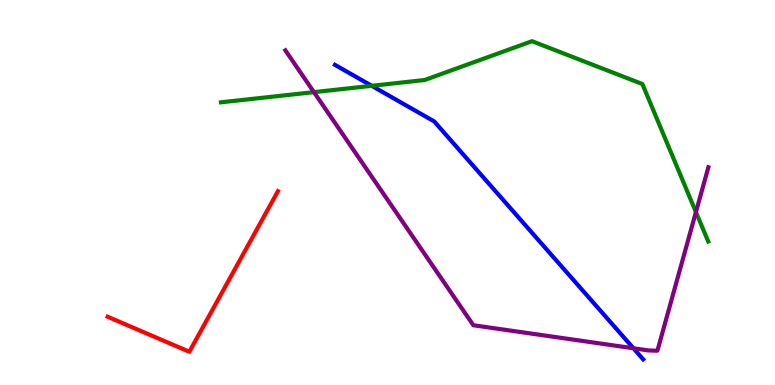[{'lines': ['blue', 'red'], 'intersections': []}, {'lines': ['green', 'red'], 'intersections': []}, {'lines': ['purple', 'red'], 'intersections': []}, {'lines': ['blue', 'green'], 'intersections': [{'x': 4.8, 'y': 7.77}]}, {'lines': ['blue', 'purple'], 'intersections': [{'x': 8.17, 'y': 0.954}]}, {'lines': ['green', 'purple'], 'intersections': [{'x': 4.05, 'y': 7.61}, {'x': 8.98, 'y': 4.49}]}]